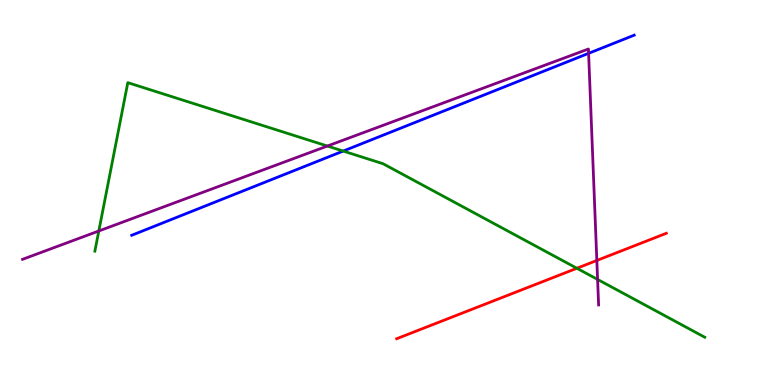[{'lines': ['blue', 'red'], 'intersections': []}, {'lines': ['green', 'red'], 'intersections': [{'x': 7.44, 'y': 3.03}]}, {'lines': ['purple', 'red'], 'intersections': [{'x': 7.7, 'y': 3.23}]}, {'lines': ['blue', 'green'], 'intersections': [{'x': 4.43, 'y': 6.08}]}, {'lines': ['blue', 'purple'], 'intersections': [{'x': 7.59, 'y': 8.61}]}, {'lines': ['green', 'purple'], 'intersections': [{'x': 1.28, 'y': 4.0}, {'x': 4.22, 'y': 6.21}, {'x': 7.71, 'y': 2.74}]}]